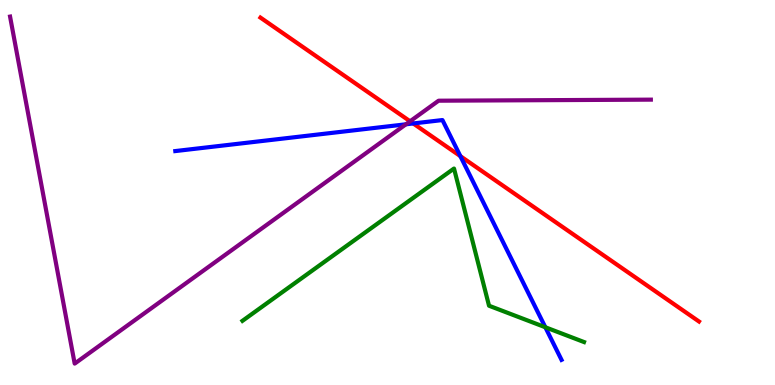[{'lines': ['blue', 'red'], 'intersections': [{'x': 5.33, 'y': 6.79}, {'x': 5.94, 'y': 5.94}]}, {'lines': ['green', 'red'], 'intersections': []}, {'lines': ['purple', 'red'], 'intersections': [{'x': 5.29, 'y': 6.85}]}, {'lines': ['blue', 'green'], 'intersections': [{'x': 7.04, 'y': 1.5}]}, {'lines': ['blue', 'purple'], 'intersections': [{'x': 5.24, 'y': 6.77}]}, {'lines': ['green', 'purple'], 'intersections': []}]